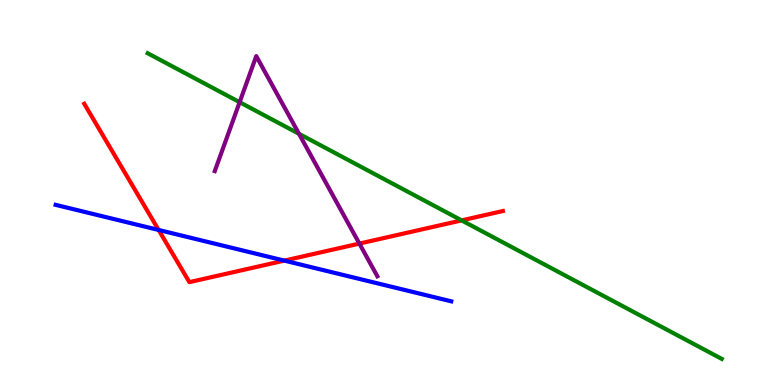[{'lines': ['blue', 'red'], 'intersections': [{'x': 2.05, 'y': 4.03}, {'x': 3.67, 'y': 3.23}]}, {'lines': ['green', 'red'], 'intersections': [{'x': 5.96, 'y': 4.28}]}, {'lines': ['purple', 'red'], 'intersections': [{'x': 4.64, 'y': 3.67}]}, {'lines': ['blue', 'green'], 'intersections': []}, {'lines': ['blue', 'purple'], 'intersections': []}, {'lines': ['green', 'purple'], 'intersections': [{'x': 3.09, 'y': 7.35}, {'x': 3.86, 'y': 6.52}]}]